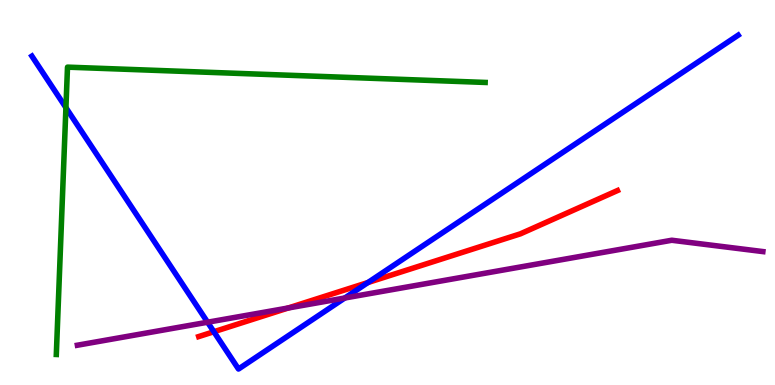[{'lines': ['blue', 'red'], 'intersections': [{'x': 2.76, 'y': 1.38}, {'x': 4.75, 'y': 2.66}]}, {'lines': ['green', 'red'], 'intersections': []}, {'lines': ['purple', 'red'], 'intersections': [{'x': 3.72, 'y': 2.0}]}, {'lines': ['blue', 'green'], 'intersections': [{'x': 0.851, 'y': 7.2}]}, {'lines': ['blue', 'purple'], 'intersections': [{'x': 2.68, 'y': 1.63}, {'x': 4.45, 'y': 2.26}]}, {'lines': ['green', 'purple'], 'intersections': []}]